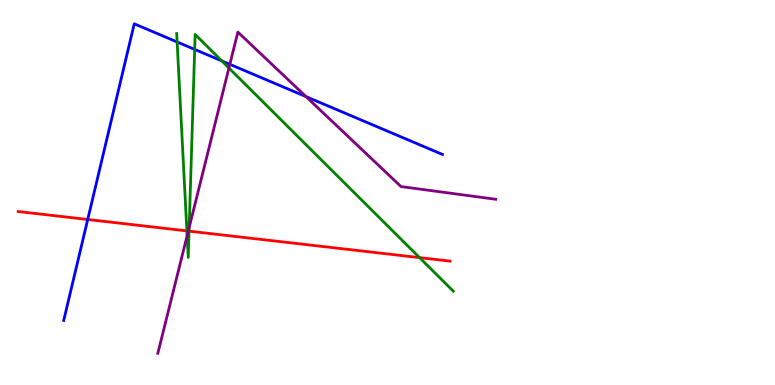[{'lines': ['blue', 'red'], 'intersections': [{'x': 1.13, 'y': 4.3}]}, {'lines': ['green', 'red'], 'intersections': [{'x': 2.41, 'y': 4.0}, {'x': 2.44, 'y': 4.0}, {'x': 5.41, 'y': 3.31}]}, {'lines': ['purple', 'red'], 'intersections': [{'x': 2.43, 'y': 4.0}]}, {'lines': ['blue', 'green'], 'intersections': [{'x': 2.29, 'y': 8.91}, {'x': 2.51, 'y': 8.72}, {'x': 2.86, 'y': 8.42}]}, {'lines': ['blue', 'purple'], 'intersections': [{'x': 2.97, 'y': 8.33}, {'x': 3.95, 'y': 7.49}]}, {'lines': ['green', 'purple'], 'intersections': [{'x': 2.41, 'y': 3.88}, {'x': 2.44, 'y': 4.09}, {'x': 2.95, 'y': 8.23}]}]